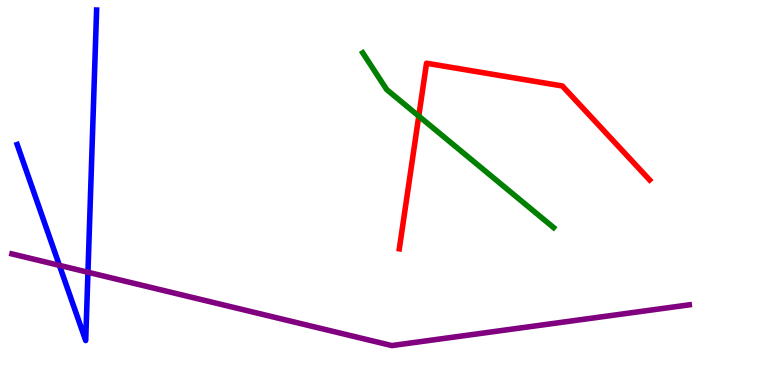[{'lines': ['blue', 'red'], 'intersections': []}, {'lines': ['green', 'red'], 'intersections': [{'x': 5.4, 'y': 6.98}]}, {'lines': ['purple', 'red'], 'intersections': []}, {'lines': ['blue', 'green'], 'intersections': []}, {'lines': ['blue', 'purple'], 'intersections': [{'x': 0.767, 'y': 3.11}, {'x': 1.13, 'y': 2.93}]}, {'lines': ['green', 'purple'], 'intersections': []}]